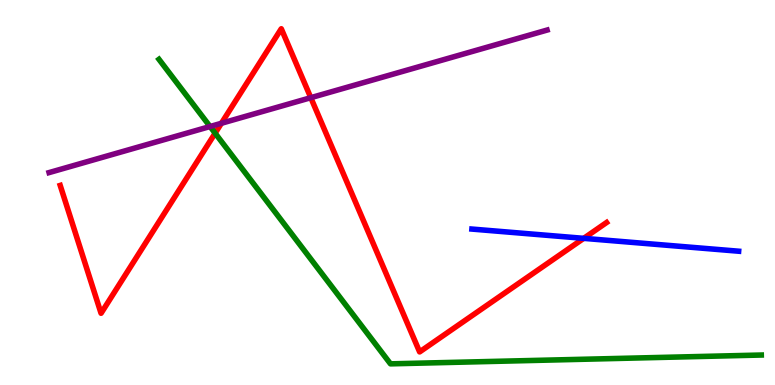[{'lines': ['blue', 'red'], 'intersections': [{'x': 7.53, 'y': 3.81}]}, {'lines': ['green', 'red'], 'intersections': [{'x': 2.78, 'y': 6.54}]}, {'lines': ['purple', 'red'], 'intersections': [{'x': 2.86, 'y': 6.8}, {'x': 4.01, 'y': 7.46}]}, {'lines': ['blue', 'green'], 'intersections': []}, {'lines': ['blue', 'purple'], 'intersections': []}, {'lines': ['green', 'purple'], 'intersections': [{'x': 2.71, 'y': 6.71}]}]